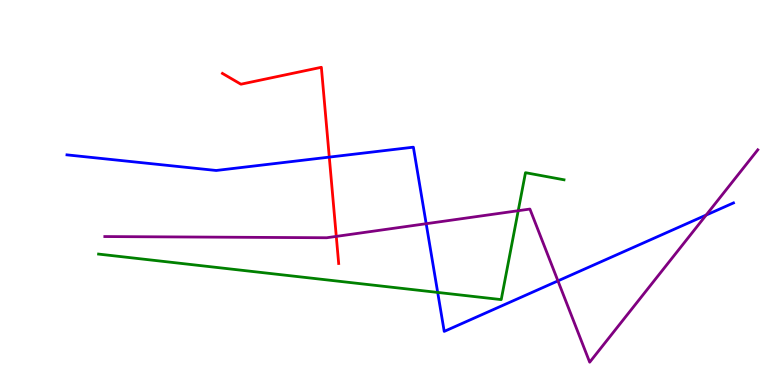[{'lines': ['blue', 'red'], 'intersections': [{'x': 4.25, 'y': 5.92}]}, {'lines': ['green', 'red'], 'intersections': []}, {'lines': ['purple', 'red'], 'intersections': [{'x': 4.34, 'y': 3.86}]}, {'lines': ['blue', 'green'], 'intersections': [{'x': 5.65, 'y': 2.4}]}, {'lines': ['blue', 'purple'], 'intersections': [{'x': 5.5, 'y': 4.19}, {'x': 7.2, 'y': 2.7}, {'x': 9.11, 'y': 4.41}]}, {'lines': ['green', 'purple'], 'intersections': [{'x': 6.69, 'y': 4.53}]}]